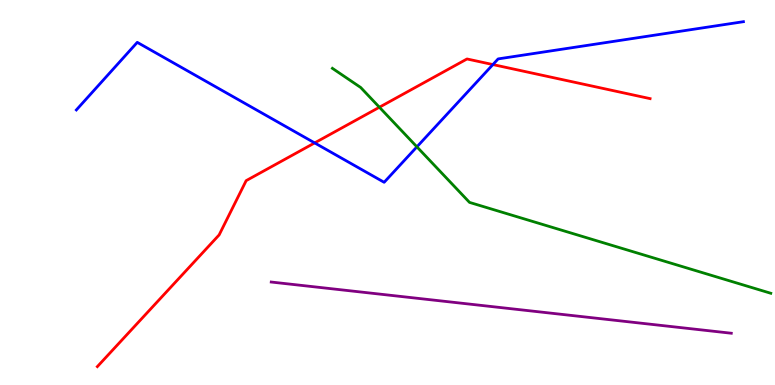[{'lines': ['blue', 'red'], 'intersections': [{'x': 4.06, 'y': 6.29}, {'x': 6.36, 'y': 8.32}]}, {'lines': ['green', 'red'], 'intersections': [{'x': 4.9, 'y': 7.21}]}, {'lines': ['purple', 'red'], 'intersections': []}, {'lines': ['blue', 'green'], 'intersections': [{'x': 5.38, 'y': 6.19}]}, {'lines': ['blue', 'purple'], 'intersections': []}, {'lines': ['green', 'purple'], 'intersections': []}]